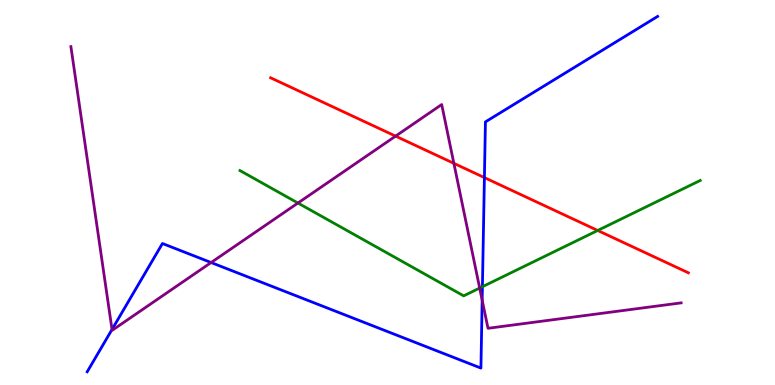[{'lines': ['blue', 'red'], 'intersections': [{'x': 6.25, 'y': 5.39}]}, {'lines': ['green', 'red'], 'intersections': [{'x': 7.71, 'y': 4.01}]}, {'lines': ['purple', 'red'], 'intersections': [{'x': 5.1, 'y': 6.46}, {'x': 5.86, 'y': 5.76}]}, {'lines': ['blue', 'green'], 'intersections': [{'x': 6.22, 'y': 2.55}]}, {'lines': ['blue', 'purple'], 'intersections': [{'x': 1.45, 'y': 1.44}, {'x': 2.72, 'y': 3.18}, {'x': 6.22, 'y': 2.2}]}, {'lines': ['green', 'purple'], 'intersections': [{'x': 3.84, 'y': 4.73}, {'x': 6.19, 'y': 2.52}]}]